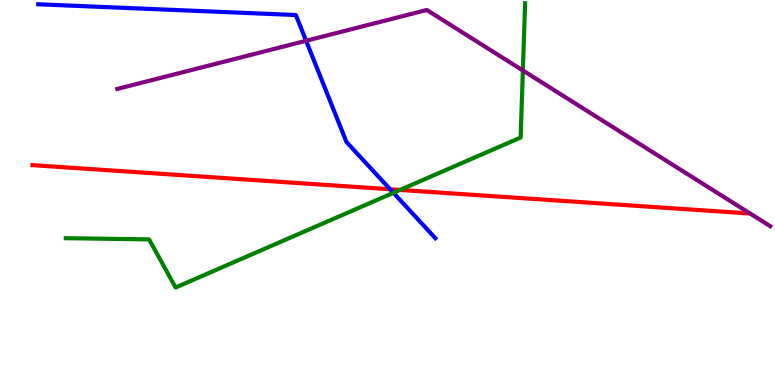[{'lines': ['blue', 'red'], 'intersections': [{'x': 5.03, 'y': 5.08}]}, {'lines': ['green', 'red'], 'intersections': [{'x': 5.16, 'y': 5.07}]}, {'lines': ['purple', 'red'], 'intersections': []}, {'lines': ['blue', 'green'], 'intersections': [{'x': 5.08, 'y': 4.99}]}, {'lines': ['blue', 'purple'], 'intersections': [{'x': 3.95, 'y': 8.94}]}, {'lines': ['green', 'purple'], 'intersections': [{'x': 6.75, 'y': 8.17}]}]